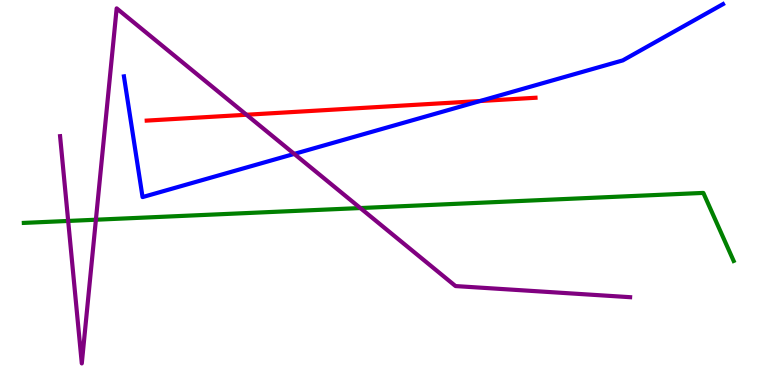[{'lines': ['blue', 'red'], 'intersections': [{'x': 6.19, 'y': 7.38}]}, {'lines': ['green', 'red'], 'intersections': []}, {'lines': ['purple', 'red'], 'intersections': [{'x': 3.18, 'y': 7.02}]}, {'lines': ['blue', 'green'], 'intersections': []}, {'lines': ['blue', 'purple'], 'intersections': [{'x': 3.8, 'y': 6.0}]}, {'lines': ['green', 'purple'], 'intersections': [{'x': 0.88, 'y': 4.26}, {'x': 1.24, 'y': 4.29}, {'x': 4.65, 'y': 4.6}]}]